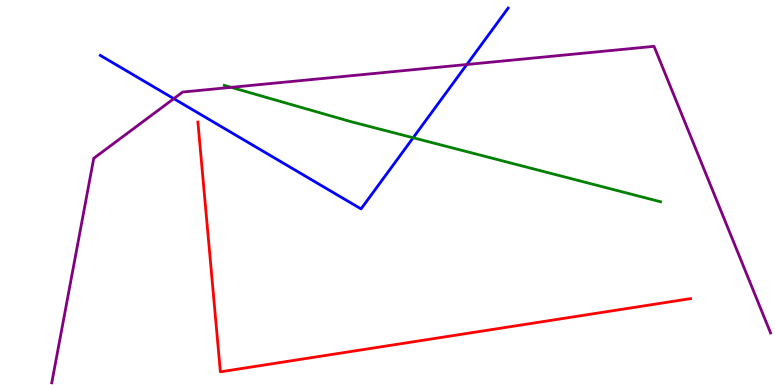[{'lines': ['blue', 'red'], 'intersections': []}, {'lines': ['green', 'red'], 'intersections': []}, {'lines': ['purple', 'red'], 'intersections': []}, {'lines': ['blue', 'green'], 'intersections': [{'x': 5.33, 'y': 6.42}]}, {'lines': ['blue', 'purple'], 'intersections': [{'x': 2.24, 'y': 7.44}, {'x': 6.02, 'y': 8.32}]}, {'lines': ['green', 'purple'], 'intersections': [{'x': 2.98, 'y': 7.73}]}]